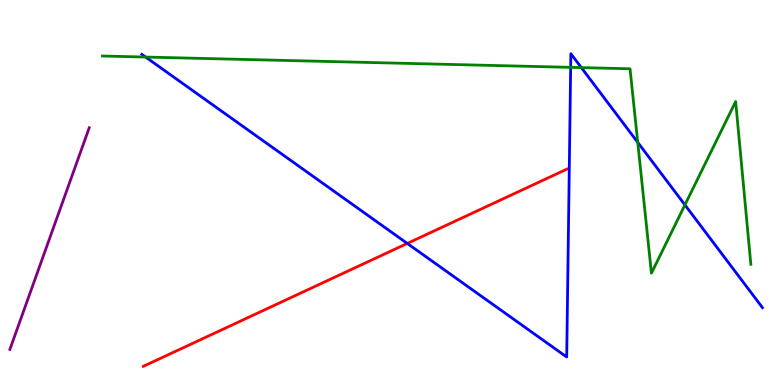[{'lines': ['blue', 'red'], 'intersections': [{'x': 5.26, 'y': 3.68}]}, {'lines': ['green', 'red'], 'intersections': []}, {'lines': ['purple', 'red'], 'intersections': []}, {'lines': ['blue', 'green'], 'intersections': [{'x': 1.88, 'y': 8.52}, {'x': 7.36, 'y': 8.25}, {'x': 7.5, 'y': 8.24}, {'x': 8.23, 'y': 6.3}, {'x': 8.84, 'y': 4.68}]}, {'lines': ['blue', 'purple'], 'intersections': []}, {'lines': ['green', 'purple'], 'intersections': []}]